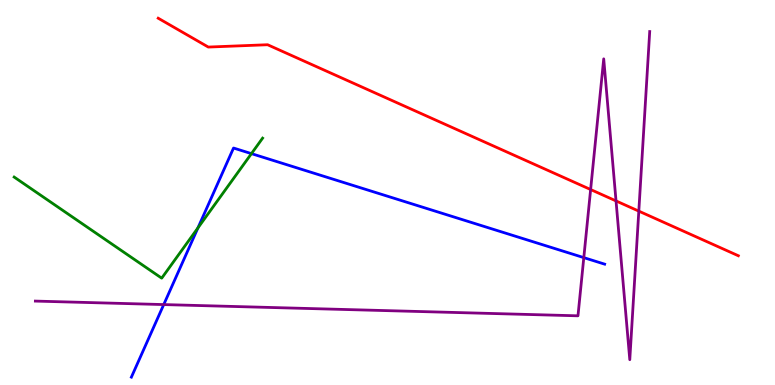[{'lines': ['blue', 'red'], 'intersections': []}, {'lines': ['green', 'red'], 'intersections': []}, {'lines': ['purple', 'red'], 'intersections': [{'x': 7.62, 'y': 5.08}, {'x': 7.95, 'y': 4.78}, {'x': 8.24, 'y': 4.52}]}, {'lines': ['blue', 'green'], 'intersections': [{'x': 2.55, 'y': 4.08}, {'x': 3.24, 'y': 6.01}]}, {'lines': ['blue', 'purple'], 'intersections': [{'x': 2.11, 'y': 2.09}, {'x': 7.53, 'y': 3.31}]}, {'lines': ['green', 'purple'], 'intersections': []}]